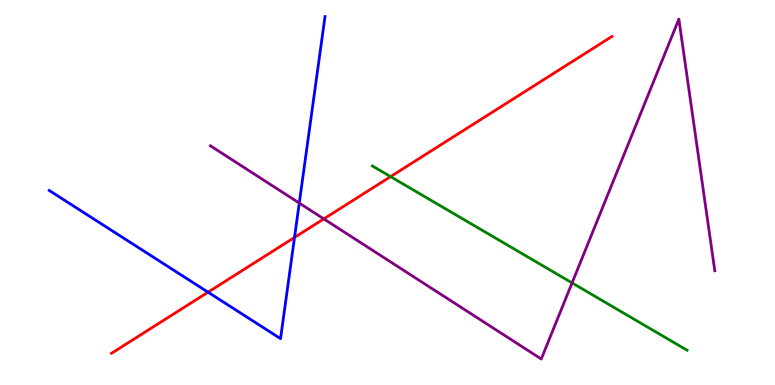[{'lines': ['blue', 'red'], 'intersections': [{'x': 2.68, 'y': 2.41}, {'x': 3.8, 'y': 3.83}]}, {'lines': ['green', 'red'], 'intersections': [{'x': 5.04, 'y': 5.41}]}, {'lines': ['purple', 'red'], 'intersections': [{'x': 4.18, 'y': 4.31}]}, {'lines': ['blue', 'green'], 'intersections': []}, {'lines': ['blue', 'purple'], 'intersections': [{'x': 3.86, 'y': 4.73}]}, {'lines': ['green', 'purple'], 'intersections': [{'x': 7.38, 'y': 2.65}]}]